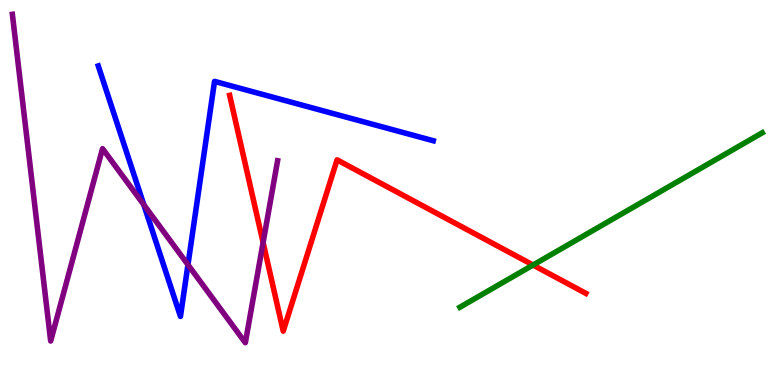[{'lines': ['blue', 'red'], 'intersections': []}, {'lines': ['green', 'red'], 'intersections': [{'x': 6.88, 'y': 3.12}]}, {'lines': ['purple', 'red'], 'intersections': [{'x': 3.39, 'y': 3.7}]}, {'lines': ['blue', 'green'], 'intersections': []}, {'lines': ['blue', 'purple'], 'intersections': [{'x': 1.86, 'y': 4.68}, {'x': 2.43, 'y': 3.12}]}, {'lines': ['green', 'purple'], 'intersections': []}]